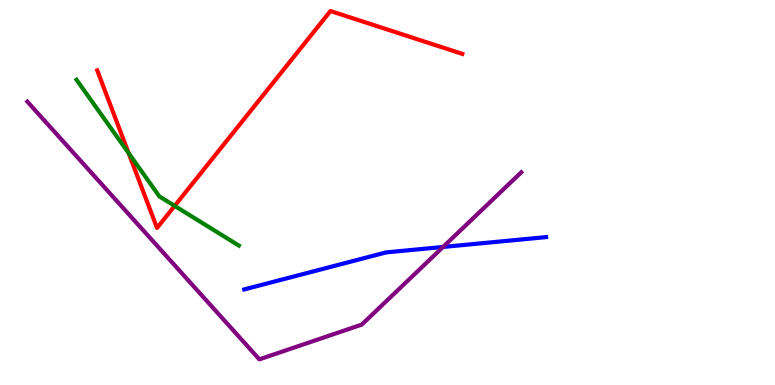[{'lines': ['blue', 'red'], 'intersections': []}, {'lines': ['green', 'red'], 'intersections': [{'x': 1.66, 'y': 6.02}, {'x': 2.25, 'y': 4.65}]}, {'lines': ['purple', 'red'], 'intersections': []}, {'lines': ['blue', 'green'], 'intersections': []}, {'lines': ['blue', 'purple'], 'intersections': [{'x': 5.72, 'y': 3.59}]}, {'lines': ['green', 'purple'], 'intersections': []}]